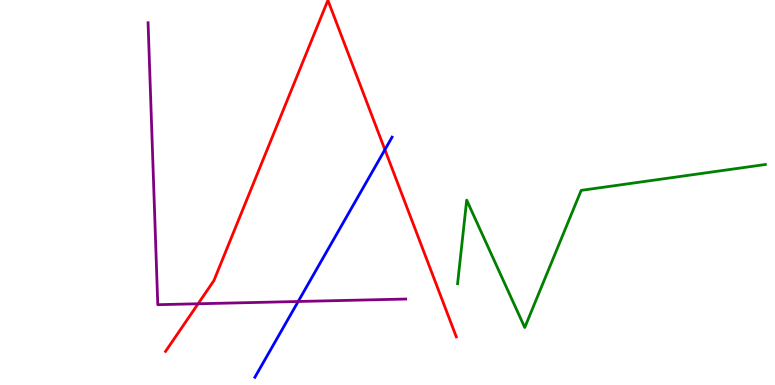[{'lines': ['blue', 'red'], 'intersections': [{'x': 4.97, 'y': 6.11}]}, {'lines': ['green', 'red'], 'intersections': []}, {'lines': ['purple', 'red'], 'intersections': [{'x': 2.56, 'y': 2.11}]}, {'lines': ['blue', 'green'], 'intersections': []}, {'lines': ['blue', 'purple'], 'intersections': [{'x': 3.85, 'y': 2.17}]}, {'lines': ['green', 'purple'], 'intersections': []}]